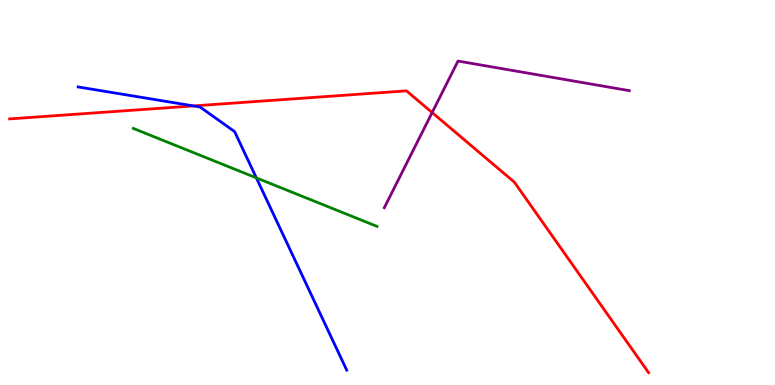[{'lines': ['blue', 'red'], 'intersections': [{'x': 2.5, 'y': 7.25}]}, {'lines': ['green', 'red'], 'intersections': []}, {'lines': ['purple', 'red'], 'intersections': [{'x': 5.58, 'y': 7.08}]}, {'lines': ['blue', 'green'], 'intersections': [{'x': 3.31, 'y': 5.38}]}, {'lines': ['blue', 'purple'], 'intersections': []}, {'lines': ['green', 'purple'], 'intersections': []}]